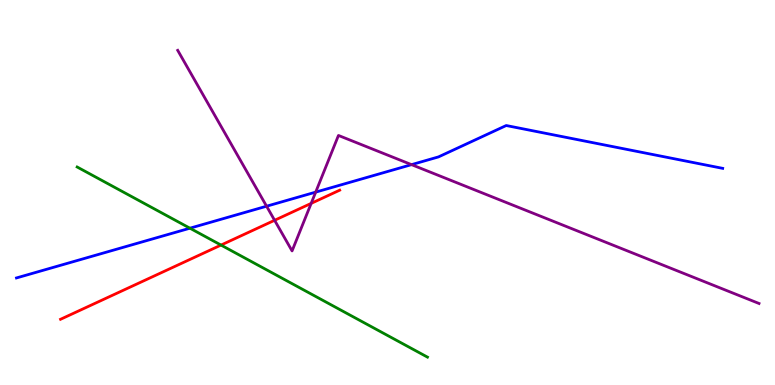[{'lines': ['blue', 'red'], 'intersections': []}, {'lines': ['green', 'red'], 'intersections': [{'x': 2.85, 'y': 3.63}]}, {'lines': ['purple', 'red'], 'intersections': [{'x': 3.54, 'y': 4.28}, {'x': 4.02, 'y': 4.72}]}, {'lines': ['blue', 'green'], 'intersections': [{'x': 2.45, 'y': 4.07}]}, {'lines': ['blue', 'purple'], 'intersections': [{'x': 3.44, 'y': 4.64}, {'x': 4.07, 'y': 5.01}, {'x': 5.31, 'y': 5.72}]}, {'lines': ['green', 'purple'], 'intersections': []}]